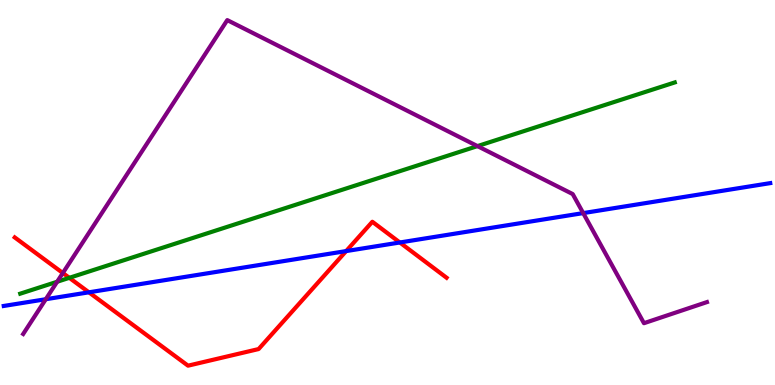[{'lines': ['blue', 'red'], 'intersections': [{'x': 1.15, 'y': 2.41}, {'x': 4.47, 'y': 3.48}, {'x': 5.16, 'y': 3.7}]}, {'lines': ['green', 'red'], 'intersections': [{'x': 0.895, 'y': 2.78}]}, {'lines': ['purple', 'red'], 'intersections': [{'x': 0.811, 'y': 2.91}]}, {'lines': ['blue', 'green'], 'intersections': []}, {'lines': ['blue', 'purple'], 'intersections': [{'x': 0.591, 'y': 2.23}, {'x': 7.53, 'y': 4.46}]}, {'lines': ['green', 'purple'], 'intersections': [{'x': 0.737, 'y': 2.68}, {'x': 6.16, 'y': 6.21}]}]